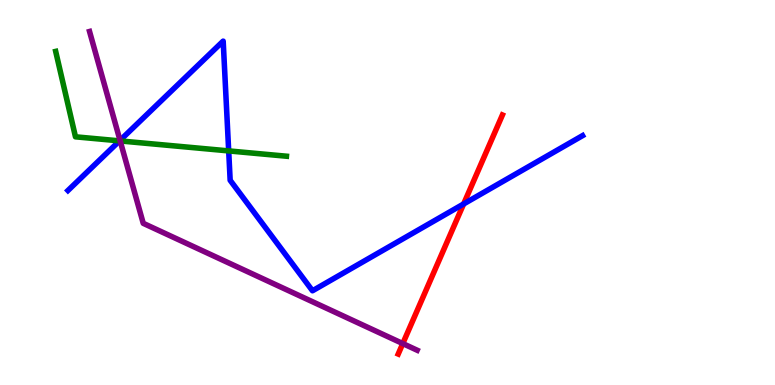[{'lines': ['blue', 'red'], 'intersections': [{'x': 5.98, 'y': 4.7}]}, {'lines': ['green', 'red'], 'intersections': []}, {'lines': ['purple', 'red'], 'intersections': [{'x': 5.2, 'y': 1.08}]}, {'lines': ['blue', 'green'], 'intersections': [{'x': 1.54, 'y': 6.34}, {'x': 2.95, 'y': 6.08}]}, {'lines': ['blue', 'purple'], 'intersections': [{'x': 1.55, 'y': 6.35}]}, {'lines': ['green', 'purple'], 'intersections': [{'x': 1.55, 'y': 6.34}]}]